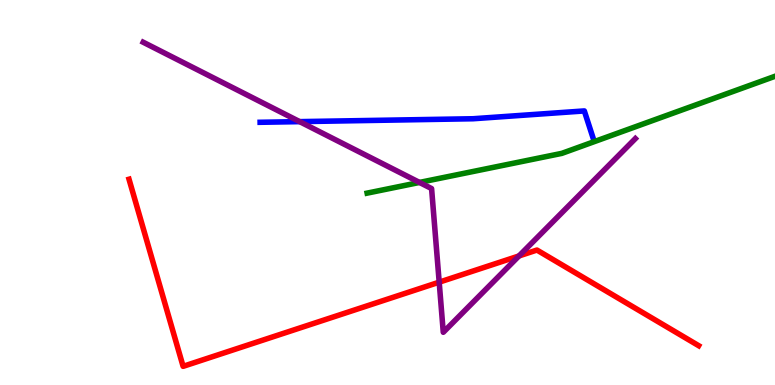[{'lines': ['blue', 'red'], 'intersections': []}, {'lines': ['green', 'red'], 'intersections': []}, {'lines': ['purple', 'red'], 'intersections': [{'x': 5.67, 'y': 2.67}, {'x': 6.7, 'y': 3.35}]}, {'lines': ['blue', 'green'], 'intersections': []}, {'lines': ['blue', 'purple'], 'intersections': [{'x': 3.87, 'y': 6.84}]}, {'lines': ['green', 'purple'], 'intersections': [{'x': 5.41, 'y': 5.26}]}]